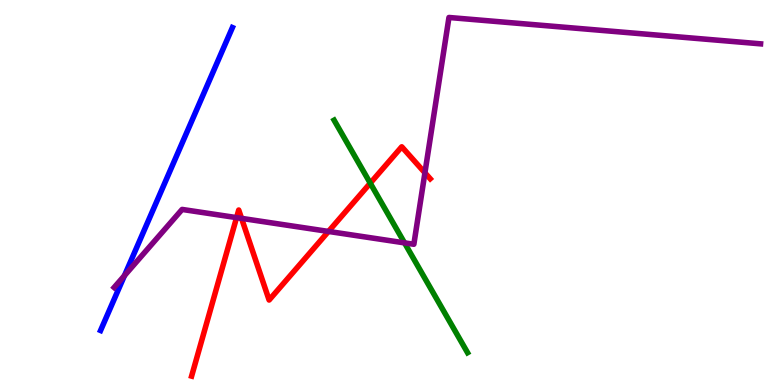[{'lines': ['blue', 'red'], 'intersections': []}, {'lines': ['green', 'red'], 'intersections': [{'x': 4.78, 'y': 5.24}]}, {'lines': ['purple', 'red'], 'intersections': [{'x': 3.05, 'y': 4.35}, {'x': 3.12, 'y': 4.33}, {'x': 4.24, 'y': 3.99}, {'x': 5.48, 'y': 5.51}]}, {'lines': ['blue', 'green'], 'intersections': []}, {'lines': ['blue', 'purple'], 'intersections': [{'x': 1.61, 'y': 2.84}]}, {'lines': ['green', 'purple'], 'intersections': [{'x': 5.22, 'y': 3.69}]}]